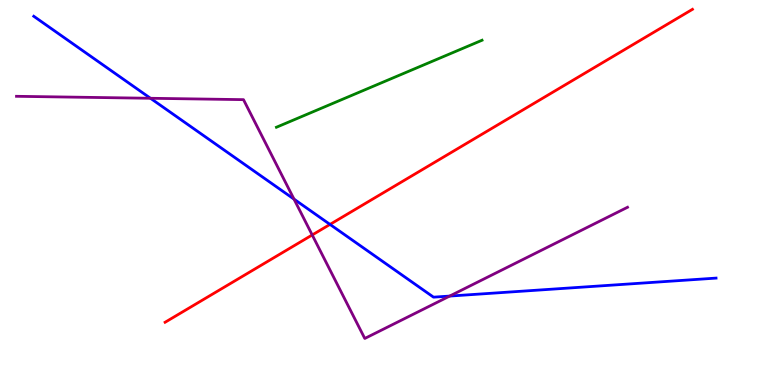[{'lines': ['blue', 'red'], 'intersections': [{'x': 4.26, 'y': 4.17}]}, {'lines': ['green', 'red'], 'intersections': []}, {'lines': ['purple', 'red'], 'intersections': [{'x': 4.03, 'y': 3.9}]}, {'lines': ['blue', 'green'], 'intersections': []}, {'lines': ['blue', 'purple'], 'intersections': [{'x': 1.94, 'y': 7.45}, {'x': 3.79, 'y': 4.83}, {'x': 5.8, 'y': 2.31}]}, {'lines': ['green', 'purple'], 'intersections': []}]